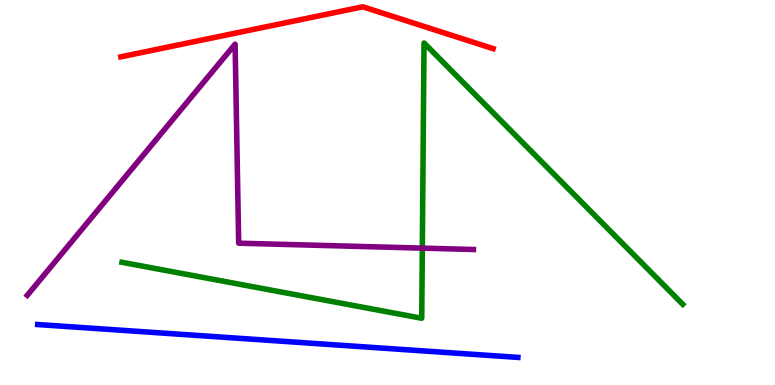[{'lines': ['blue', 'red'], 'intersections': []}, {'lines': ['green', 'red'], 'intersections': []}, {'lines': ['purple', 'red'], 'intersections': []}, {'lines': ['blue', 'green'], 'intersections': []}, {'lines': ['blue', 'purple'], 'intersections': []}, {'lines': ['green', 'purple'], 'intersections': [{'x': 5.45, 'y': 3.56}]}]